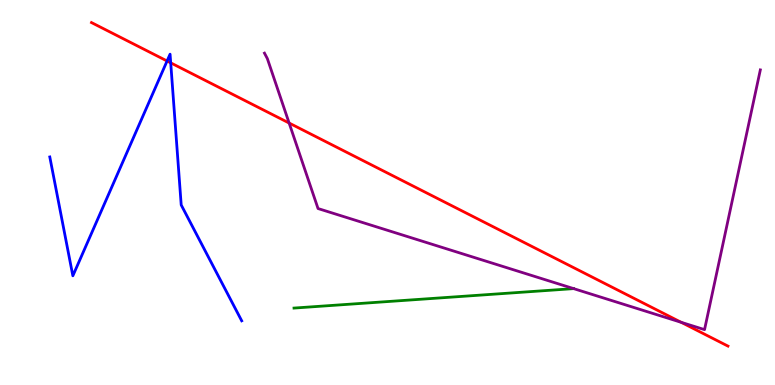[{'lines': ['blue', 'red'], 'intersections': [{'x': 2.16, 'y': 8.42}, {'x': 2.2, 'y': 8.37}]}, {'lines': ['green', 'red'], 'intersections': []}, {'lines': ['purple', 'red'], 'intersections': [{'x': 3.73, 'y': 6.8}, {'x': 8.79, 'y': 1.63}]}, {'lines': ['blue', 'green'], 'intersections': []}, {'lines': ['blue', 'purple'], 'intersections': []}, {'lines': ['green', 'purple'], 'intersections': []}]